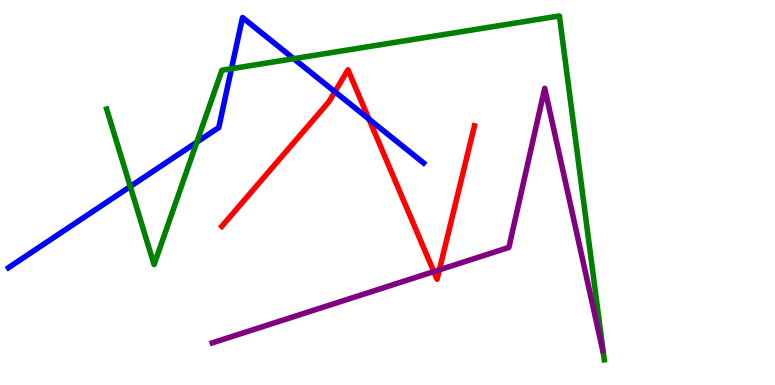[{'lines': ['blue', 'red'], 'intersections': [{'x': 4.32, 'y': 7.62}, {'x': 4.76, 'y': 6.91}]}, {'lines': ['green', 'red'], 'intersections': []}, {'lines': ['purple', 'red'], 'intersections': [{'x': 5.6, 'y': 2.95}, {'x': 5.67, 'y': 2.99}]}, {'lines': ['blue', 'green'], 'intersections': [{'x': 1.68, 'y': 5.16}, {'x': 2.54, 'y': 6.31}, {'x': 2.99, 'y': 8.22}, {'x': 3.79, 'y': 8.48}]}, {'lines': ['blue', 'purple'], 'intersections': []}, {'lines': ['green', 'purple'], 'intersections': []}]